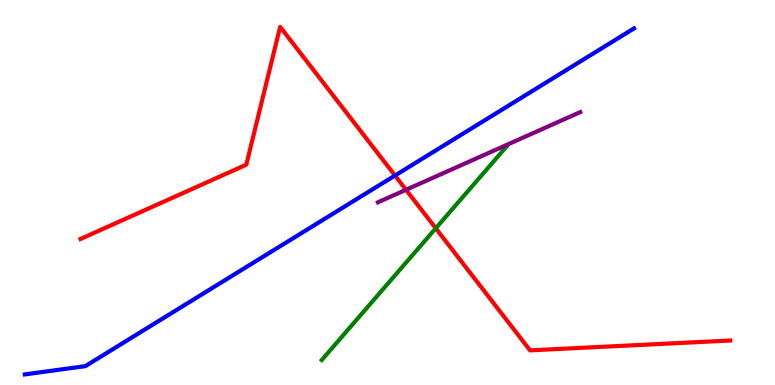[{'lines': ['blue', 'red'], 'intersections': [{'x': 5.1, 'y': 5.44}]}, {'lines': ['green', 'red'], 'intersections': [{'x': 5.62, 'y': 4.07}]}, {'lines': ['purple', 'red'], 'intersections': [{'x': 5.24, 'y': 5.07}]}, {'lines': ['blue', 'green'], 'intersections': []}, {'lines': ['blue', 'purple'], 'intersections': []}, {'lines': ['green', 'purple'], 'intersections': []}]